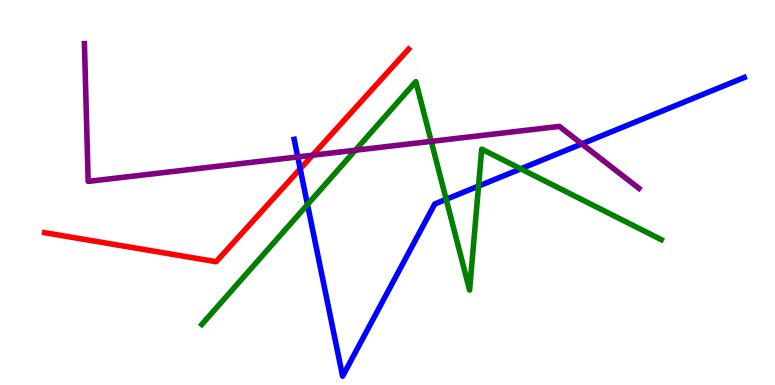[{'lines': ['blue', 'red'], 'intersections': [{'x': 3.87, 'y': 5.61}]}, {'lines': ['green', 'red'], 'intersections': []}, {'lines': ['purple', 'red'], 'intersections': [{'x': 4.03, 'y': 5.97}]}, {'lines': ['blue', 'green'], 'intersections': [{'x': 3.97, 'y': 4.69}, {'x': 5.76, 'y': 4.82}, {'x': 6.17, 'y': 5.17}, {'x': 6.72, 'y': 5.61}]}, {'lines': ['blue', 'purple'], 'intersections': [{'x': 3.84, 'y': 5.92}, {'x': 7.51, 'y': 6.26}]}, {'lines': ['green', 'purple'], 'intersections': [{'x': 4.59, 'y': 6.1}, {'x': 5.56, 'y': 6.33}]}]